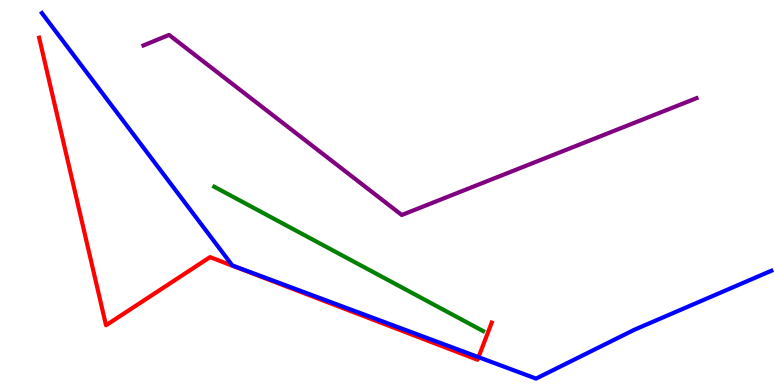[{'lines': ['blue', 'red'], 'intersections': [{'x': 6.17, 'y': 0.723}]}, {'lines': ['green', 'red'], 'intersections': []}, {'lines': ['purple', 'red'], 'intersections': []}, {'lines': ['blue', 'green'], 'intersections': []}, {'lines': ['blue', 'purple'], 'intersections': []}, {'lines': ['green', 'purple'], 'intersections': []}]